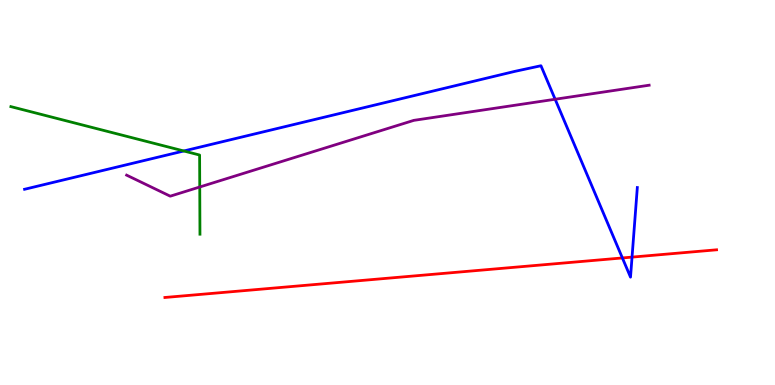[{'lines': ['blue', 'red'], 'intersections': [{'x': 8.03, 'y': 3.3}, {'x': 8.16, 'y': 3.32}]}, {'lines': ['green', 'red'], 'intersections': []}, {'lines': ['purple', 'red'], 'intersections': []}, {'lines': ['blue', 'green'], 'intersections': [{'x': 2.37, 'y': 6.08}]}, {'lines': ['blue', 'purple'], 'intersections': [{'x': 7.16, 'y': 7.42}]}, {'lines': ['green', 'purple'], 'intersections': [{'x': 2.58, 'y': 5.14}]}]